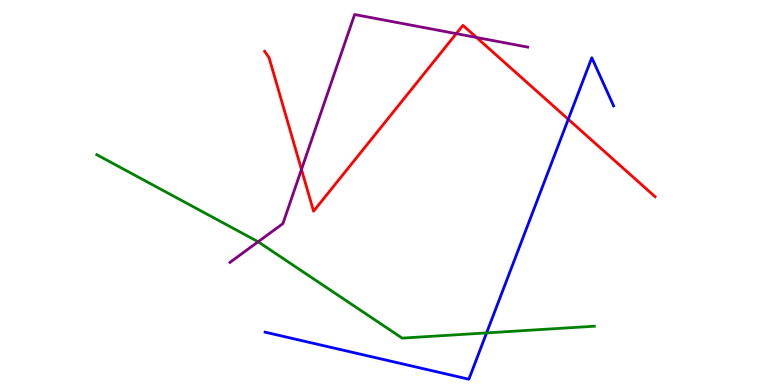[{'lines': ['blue', 'red'], 'intersections': [{'x': 7.33, 'y': 6.9}]}, {'lines': ['green', 'red'], 'intersections': []}, {'lines': ['purple', 'red'], 'intersections': [{'x': 3.89, 'y': 5.6}, {'x': 5.89, 'y': 9.13}, {'x': 6.15, 'y': 9.03}]}, {'lines': ['blue', 'green'], 'intersections': [{'x': 6.28, 'y': 1.35}]}, {'lines': ['blue', 'purple'], 'intersections': []}, {'lines': ['green', 'purple'], 'intersections': [{'x': 3.33, 'y': 3.72}]}]